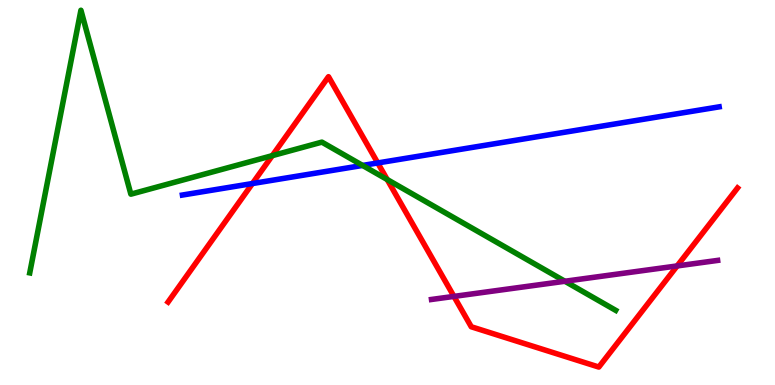[{'lines': ['blue', 'red'], 'intersections': [{'x': 3.26, 'y': 5.23}, {'x': 4.87, 'y': 5.77}]}, {'lines': ['green', 'red'], 'intersections': [{'x': 3.51, 'y': 5.96}, {'x': 5.0, 'y': 5.34}]}, {'lines': ['purple', 'red'], 'intersections': [{'x': 5.86, 'y': 2.3}, {'x': 8.74, 'y': 3.09}]}, {'lines': ['blue', 'green'], 'intersections': [{'x': 4.68, 'y': 5.7}]}, {'lines': ['blue', 'purple'], 'intersections': []}, {'lines': ['green', 'purple'], 'intersections': [{'x': 7.29, 'y': 2.69}]}]